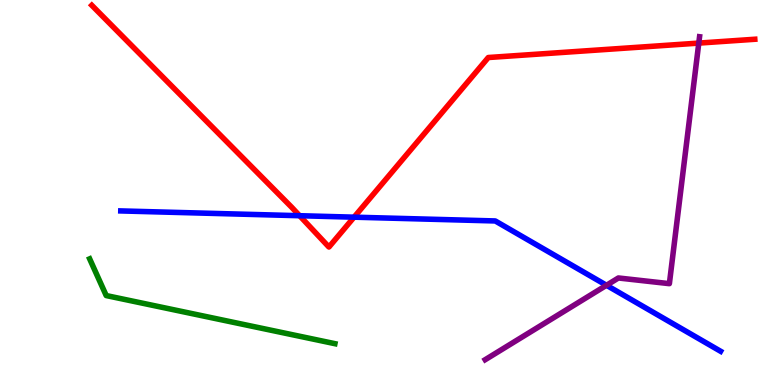[{'lines': ['blue', 'red'], 'intersections': [{'x': 3.87, 'y': 4.4}, {'x': 4.57, 'y': 4.36}]}, {'lines': ['green', 'red'], 'intersections': []}, {'lines': ['purple', 'red'], 'intersections': [{'x': 9.02, 'y': 8.88}]}, {'lines': ['blue', 'green'], 'intersections': []}, {'lines': ['blue', 'purple'], 'intersections': [{'x': 7.83, 'y': 2.59}]}, {'lines': ['green', 'purple'], 'intersections': []}]